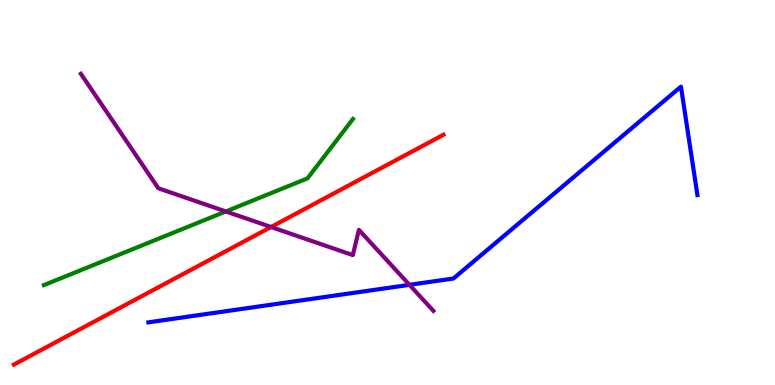[{'lines': ['blue', 'red'], 'intersections': []}, {'lines': ['green', 'red'], 'intersections': []}, {'lines': ['purple', 'red'], 'intersections': [{'x': 3.5, 'y': 4.1}]}, {'lines': ['blue', 'green'], 'intersections': []}, {'lines': ['blue', 'purple'], 'intersections': [{'x': 5.28, 'y': 2.6}]}, {'lines': ['green', 'purple'], 'intersections': [{'x': 2.91, 'y': 4.51}]}]